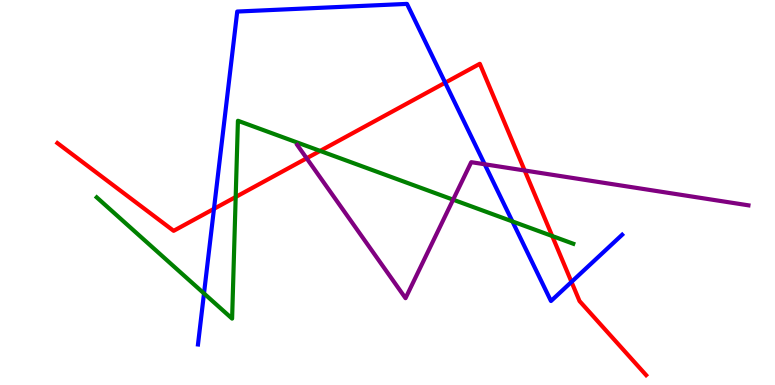[{'lines': ['blue', 'red'], 'intersections': [{'x': 2.76, 'y': 4.58}, {'x': 5.74, 'y': 7.85}, {'x': 7.37, 'y': 2.68}]}, {'lines': ['green', 'red'], 'intersections': [{'x': 3.04, 'y': 4.88}, {'x': 4.13, 'y': 6.08}, {'x': 7.13, 'y': 3.87}]}, {'lines': ['purple', 'red'], 'intersections': [{'x': 3.96, 'y': 5.89}, {'x': 6.77, 'y': 5.57}]}, {'lines': ['blue', 'green'], 'intersections': [{'x': 2.63, 'y': 2.38}, {'x': 6.61, 'y': 4.25}]}, {'lines': ['blue', 'purple'], 'intersections': [{'x': 6.25, 'y': 5.73}]}, {'lines': ['green', 'purple'], 'intersections': [{'x': 5.85, 'y': 4.81}]}]